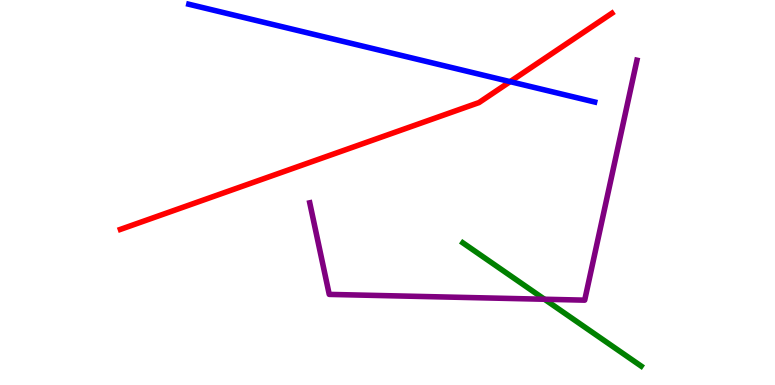[{'lines': ['blue', 'red'], 'intersections': [{'x': 6.58, 'y': 7.88}]}, {'lines': ['green', 'red'], 'intersections': []}, {'lines': ['purple', 'red'], 'intersections': []}, {'lines': ['blue', 'green'], 'intersections': []}, {'lines': ['blue', 'purple'], 'intersections': []}, {'lines': ['green', 'purple'], 'intersections': [{'x': 7.03, 'y': 2.23}]}]